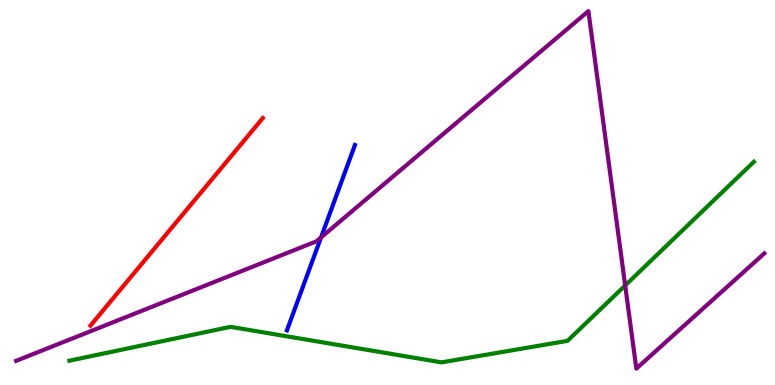[{'lines': ['blue', 'red'], 'intersections': []}, {'lines': ['green', 'red'], 'intersections': []}, {'lines': ['purple', 'red'], 'intersections': []}, {'lines': ['blue', 'green'], 'intersections': []}, {'lines': ['blue', 'purple'], 'intersections': [{'x': 4.14, 'y': 3.83}]}, {'lines': ['green', 'purple'], 'intersections': [{'x': 8.07, 'y': 2.59}]}]